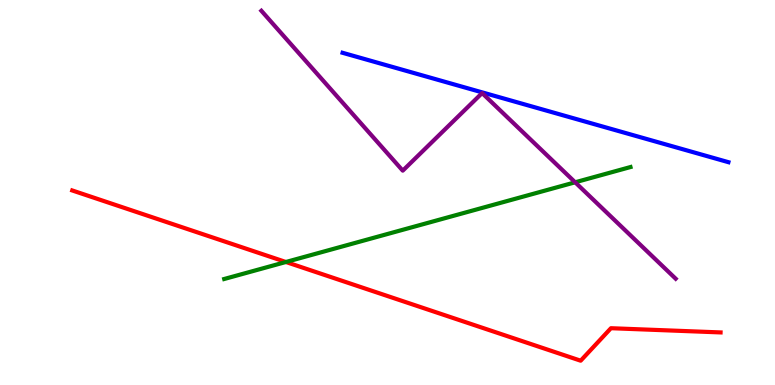[{'lines': ['blue', 'red'], 'intersections': []}, {'lines': ['green', 'red'], 'intersections': [{'x': 3.69, 'y': 3.19}]}, {'lines': ['purple', 'red'], 'intersections': []}, {'lines': ['blue', 'green'], 'intersections': []}, {'lines': ['blue', 'purple'], 'intersections': []}, {'lines': ['green', 'purple'], 'intersections': [{'x': 7.42, 'y': 5.27}]}]